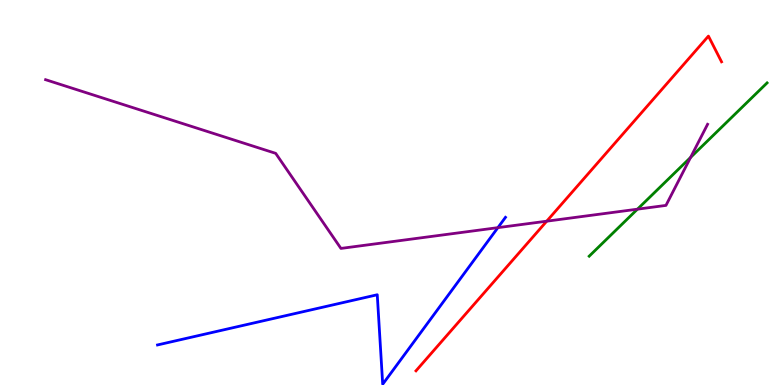[{'lines': ['blue', 'red'], 'intersections': []}, {'lines': ['green', 'red'], 'intersections': []}, {'lines': ['purple', 'red'], 'intersections': [{'x': 7.05, 'y': 4.25}]}, {'lines': ['blue', 'green'], 'intersections': []}, {'lines': ['blue', 'purple'], 'intersections': [{'x': 6.42, 'y': 4.09}]}, {'lines': ['green', 'purple'], 'intersections': [{'x': 8.23, 'y': 4.57}, {'x': 8.91, 'y': 5.91}]}]